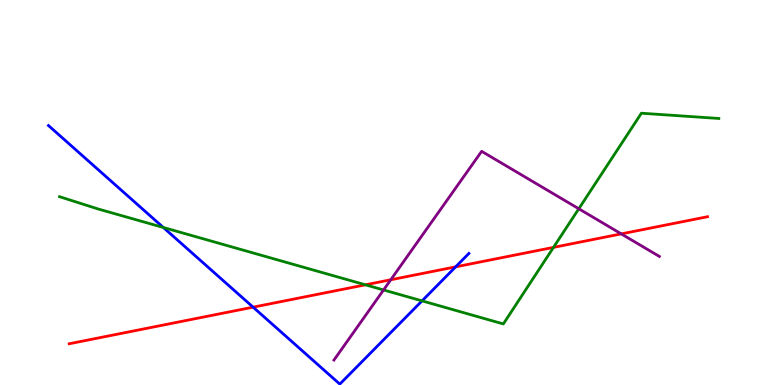[{'lines': ['blue', 'red'], 'intersections': [{'x': 3.27, 'y': 2.02}, {'x': 5.88, 'y': 3.07}]}, {'lines': ['green', 'red'], 'intersections': [{'x': 4.72, 'y': 2.6}, {'x': 7.14, 'y': 3.57}]}, {'lines': ['purple', 'red'], 'intersections': [{'x': 5.04, 'y': 2.73}, {'x': 8.02, 'y': 3.92}]}, {'lines': ['blue', 'green'], 'intersections': [{'x': 2.11, 'y': 4.09}, {'x': 5.45, 'y': 2.19}]}, {'lines': ['blue', 'purple'], 'intersections': []}, {'lines': ['green', 'purple'], 'intersections': [{'x': 4.95, 'y': 2.47}, {'x': 7.47, 'y': 4.58}]}]